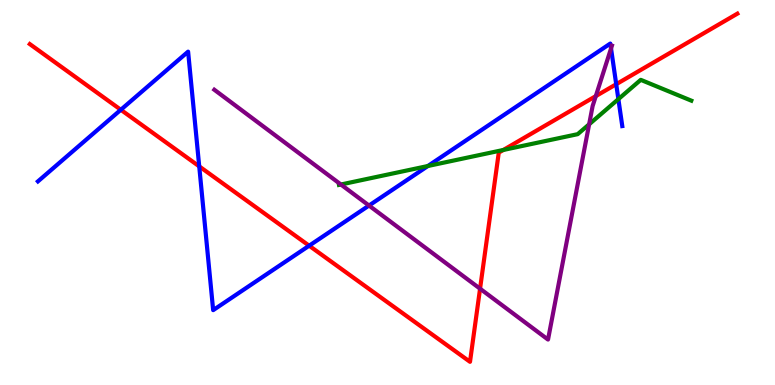[{'lines': ['blue', 'red'], 'intersections': [{'x': 1.56, 'y': 7.15}, {'x': 2.57, 'y': 5.68}, {'x': 3.99, 'y': 3.62}, {'x': 7.95, 'y': 7.81}]}, {'lines': ['green', 'red'], 'intersections': [{'x': 6.49, 'y': 6.1}]}, {'lines': ['purple', 'red'], 'intersections': [{'x': 6.19, 'y': 2.5}, {'x': 7.69, 'y': 7.5}]}, {'lines': ['blue', 'green'], 'intersections': [{'x': 5.52, 'y': 5.69}, {'x': 7.98, 'y': 7.43}]}, {'lines': ['blue', 'purple'], 'intersections': [{'x': 4.76, 'y': 4.66}, {'x': 7.88, 'y': 8.74}]}, {'lines': ['green', 'purple'], 'intersections': [{'x': 4.4, 'y': 5.21}, {'x': 7.6, 'y': 6.77}]}]